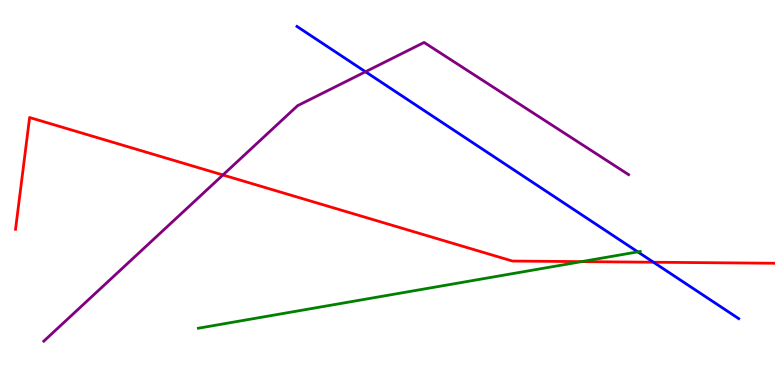[{'lines': ['blue', 'red'], 'intersections': [{'x': 8.43, 'y': 3.19}]}, {'lines': ['green', 'red'], 'intersections': [{'x': 7.5, 'y': 3.2}]}, {'lines': ['purple', 'red'], 'intersections': [{'x': 2.88, 'y': 5.46}]}, {'lines': ['blue', 'green'], 'intersections': [{'x': 8.23, 'y': 3.46}]}, {'lines': ['blue', 'purple'], 'intersections': [{'x': 4.72, 'y': 8.14}]}, {'lines': ['green', 'purple'], 'intersections': []}]